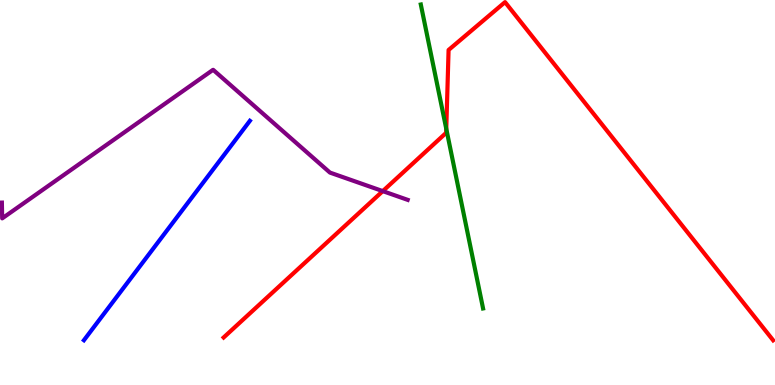[{'lines': ['blue', 'red'], 'intersections': []}, {'lines': ['green', 'red'], 'intersections': [{'x': 5.76, 'y': 6.65}]}, {'lines': ['purple', 'red'], 'intersections': [{'x': 4.94, 'y': 5.04}]}, {'lines': ['blue', 'green'], 'intersections': []}, {'lines': ['blue', 'purple'], 'intersections': []}, {'lines': ['green', 'purple'], 'intersections': []}]